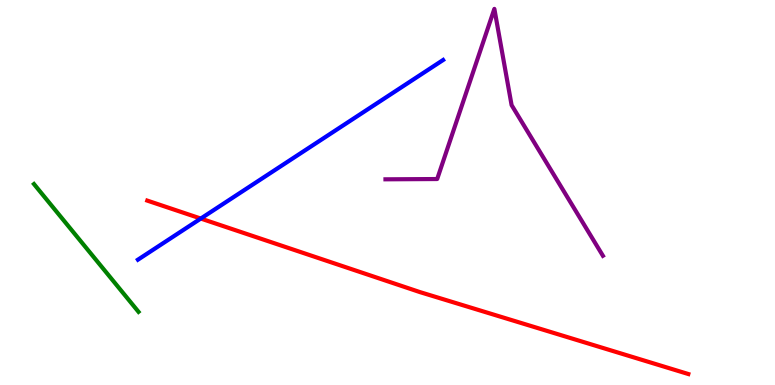[{'lines': ['blue', 'red'], 'intersections': [{'x': 2.59, 'y': 4.32}]}, {'lines': ['green', 'red'], 'intersections': []}, {'lines': ['purple', 'red'], 'intersections': []}, {'lines': ['blue', 'green'], 'intersections': []}, {'lines': ['blue', 'purple'], 'intersections': []}, {'lines': ['green', 'purple'], 'intersections': []}]